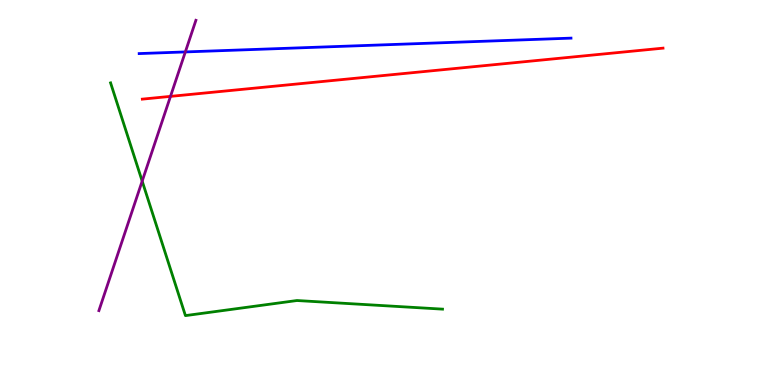[{'lines': ['blue', 'red'], 'intersections': []}, {'lines': ['green', 'red'], 'intersections': []}, {'lines': ['purple', 'red'], 'intersections': [{'x': 2.2, 'y': 7.5}]}, {'lines': ['blue', 'green'], 'intersections': []}, {'lines': ['blue', 'purple'], 'intersections': [{'x': 2.39, 'y': 8.65}]}, {'lines': ['green', 'purple'], 'intersections': [{'x': 1.83, 'y': 5.3}]}]